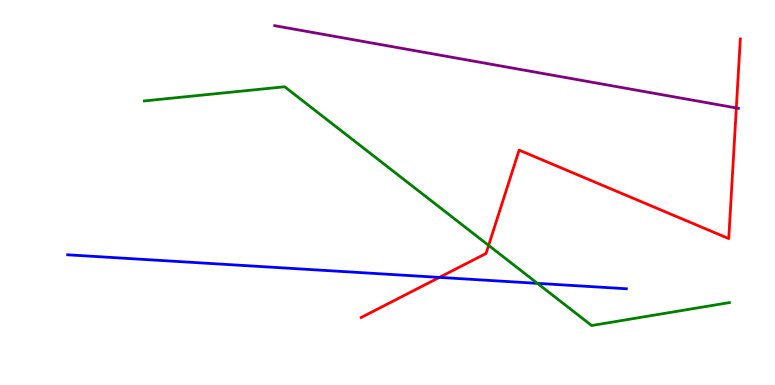[{'lines': ['blue', 'red'], 'intersections': [{'x': 5.67, 'y': 2.79}]}, {'lines': ['green', 'red'], 'intersections': [{'x': 6.3, 'y': 3.63}]}, {'lines': ['purple', 'red'], 'intersections': [{'x': 9.5, 'y': 7.2}]}, {'lines': ['blue', 'green'], 'intersections': [{'x': 6.93, 'y': 2.64}]}, {'lines': ['blue', 'purple'], 'intersections': []}, {'lines': ['green', 'purple'], 'intersections': []}]